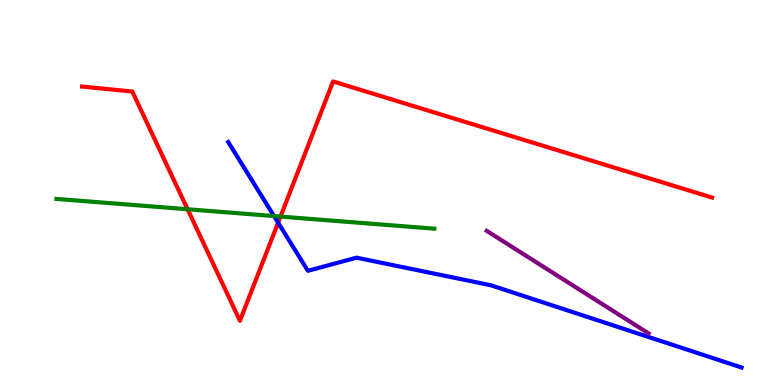[{'lines': ['blue', 'red'], 'intersections': [{'x': 3.59, 'y': 4.22}]}, {'lines': ['green', 'red'], 'intersections': [{'x': 2.42, 'y': 4.56}, {'x': 3.62, 'y': 4.37}]}, {'lines': ['purple', 'red'], 'intersections': []}, {'lines': ['blue', 'green'], 'intersections': [{'x': 3.54, 'y': 4.39}]}, {'lines': ['blue', 'purple'], 'intersections': []}, {'lines': ['green', 'purple'], 'intersections': []}]